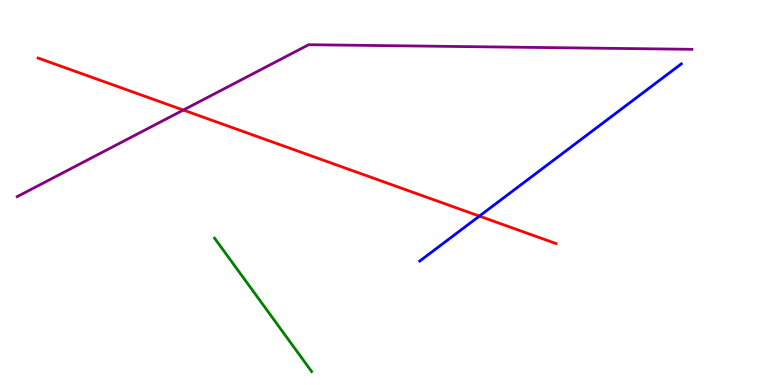[{'lines': ['blue', 'red'], 'intersections': [{'x': 6.19, 'y': 4.39}]}, {'lines': ['green', 'red'], 'intersections': []}, {'lines': ['purple', 'red'], 'intersections': [{'x': 2.37, 'y': 7.14}]}, {'lines': ['blue', 'green'], 'intersections': []}, {'lines': ['blue', 'purple'], 'intersections': []}, {'lines': ['green', 'purple'], 'intersections': []}]